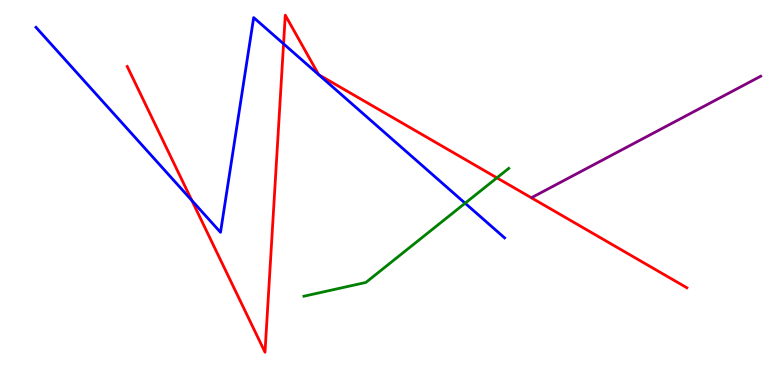[{'lines': ['blue', 'red'], 'intersections': [{'x': 2.48, 'y': 4.79}, {'x': 3.66, 'y': 8.86}, {'x': 4.11, 'y': 8.06}, {'x': 4.11, 'y': 8.06}]}, {'lines': ['green', 'red'], 'intersections': [{'x': 6.41, 'y': 5.38}]}, {'lines': ['purple', 'red'], 'intersections': []}, {'lines': ['blue', 'green'], 'intersections': [{'x': 6.0, 'y': 4.72}]}, {'lines': ['blue', 'purple'], 'intersections': []}, {'lines': ['green', 'purple'], 'intersections': []}]